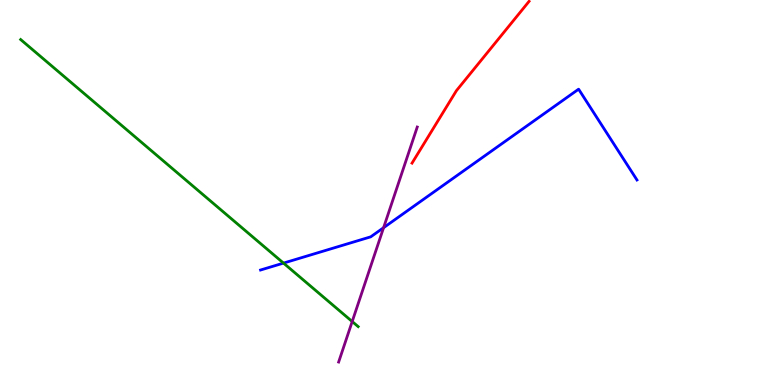[{'lines': ['blue', 'red'], 'intersections': []}, {'lines': ['green', 'red'], 'intersections': []}, {'lines': ['purple', 'red'], 'intersections': []}, {'lines': ['blue', 'green'], 'intersections': [{'x': 3.66, 'y': 3.17}]}, {'lines': ['blue', 'purple'], 'intersections': [{'x': 4.95, 'y': 4.09}]}, {'lines': ['green', 'purple'], 'intersections': [{'x': 4.54, 'y': 1.65}]}]